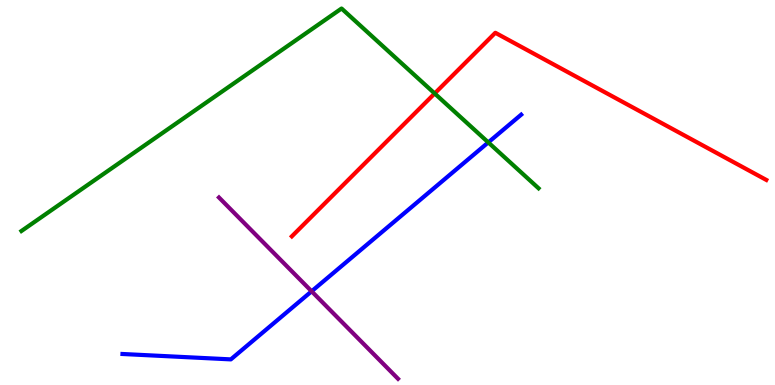[{'lines': ['blue', 'red'], 'intersections': []}, {'lines': ['green', 'red'], 'intersections': [{'x': 5.61, 'y': 7.57}]}, {'lines': ['purple', 'red'], 'intersections': []}, {'lines': ['blue', 'green'], 'intersections': [{'x': 6.3, 'y': 6.3}]}, {'lines': ['blue', 'purple'], 'intersections': [{'x': 4.02, 'y': 2.43}]}, {'lines': ['green', 'purple'], 'intersections': []}]